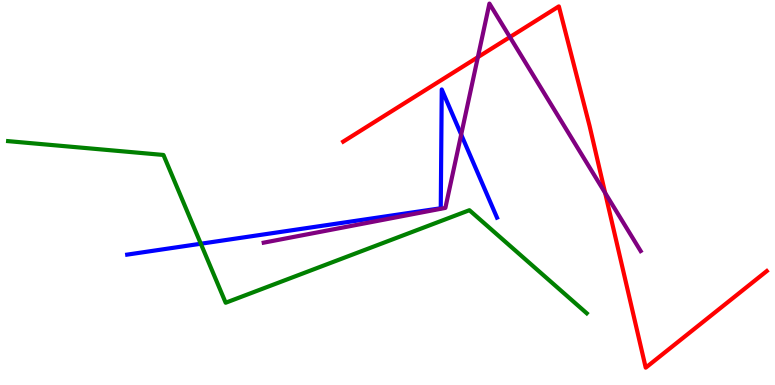[{'lines': ['blue', 'red'], 'intersections': []}, {'lines': ['green', 'red'], 'intersections': []}, {'lines': ['purple', 'red'], 'intersections': [{'x': 6.17, 'y': 8.51}, {'x': 6.58, 'y': 9.04}, {'x': 7.81, 'y': 4.99}]}, {'lines': ['blue', 'green'], 'intersections': [{'x': 2.59, 'y': 3.67}]}, {'lines': ['blue', 'purple'], 'intersections': [{'x': 5.95, 'y': 6.51}]}, {'lines': ['green', 'purple'], 'intersections': []}]